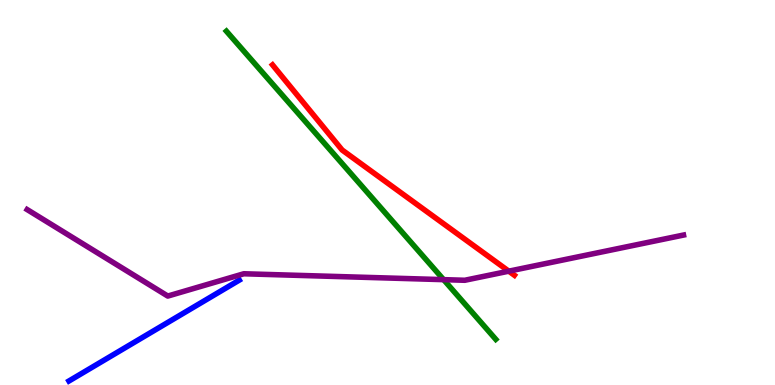[{'lines': ['blue', 'red'], 'intersections': []}, {'lines': ['green', 'red'], 'intersections': []}, {'lines': ['purple', 'red'], 'intersections': [{'x': 6.56, 'y': 2.96}]}, {'lines': ['blue', 'green'], 'intersections': []}, {'lines': ['blue', 'purple'], 'intersections': []}, {'lines': ['green', 'purple'], 'intersections': [{'x': 5.72, 'y': 2.74}]}]